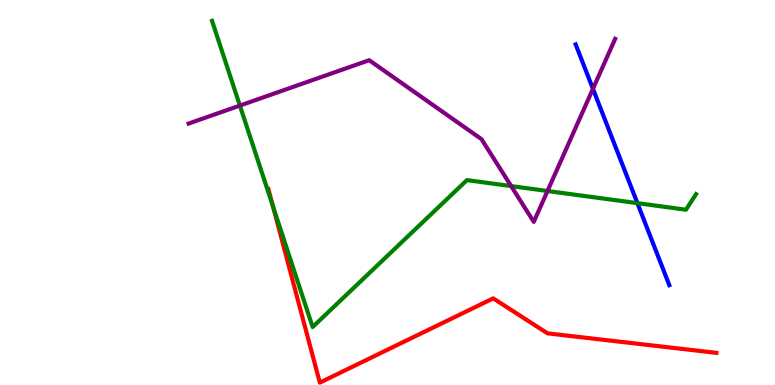[{'lines': ['blue', 'red'], 'intersections': []}, {'lines': ['green', 'red'], 'intersections': [{'x': 3.52, 'y': 4.65}]}, {'lines': ['purple', 'red'], 'intersections': []}, {'lines': ['blue', 'green'], 'intersections': [{'x': 8.22, 'y': 4.72}]}, {'lines': ['blue', 'purple'], 'intersections': [{'x': 7.65, 'y': 7.69}]}, {'lines': ['green', 'purple'], 'intersections': [{'x': 3.1, 'y': 7.26}, {'x': 6.6, 'y': 5.17}, {'x': 7.06, 'y': 5.04}]}]